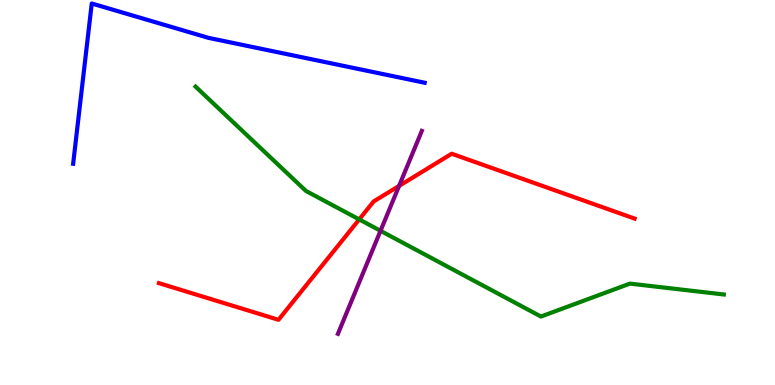[{'lines': ['blue', 'red'], 'intersections': []}, {'lines': ['green', 'red'], 'intersections': [{'x': 4.63, 'y': 4.3}]}, {'lines': ['purple', 'red'], 'intersections': [{'x': 5.15, 'y': 5.17}]}, {'lines': ['blue', 'green'], 'intersections': []}, {'lines': ['blue', 'purple'], 'intersections': []}, {'lines': ['green', 'purple'], 'intersections': [{'x': 4.91, 'y': 4.0}]}]